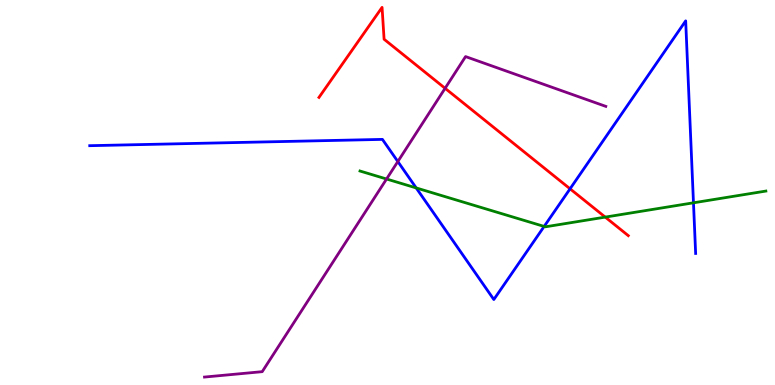[{'lines': ['blue', 'red'], 'intersections': [{'x': 7.36, 'y': 5.1}]}, {'lines': ['green', 'red'], 'intersections': [{'x': 7.81, 'y': 4.36}]}, {'lines': ['purple', 'red'], 'intersections': [{'x': 5.74, 'y': 7.71}]}, {'lines': ['blue', 'green'], 'intersections': [{'x': 5.37, 'y': 5.12}, {'x': 7.02, 'y': 4.12}, {'x': 8.95, 'y': 4.73}]}, {'lines': ['blue', 'purple'], 'intersections': [{'x': 5.13, 'y': 5.8}]}, {'lines': ['green', 'purple'], 'intersections': [{'x': 4.99, 'y': 5.35}]}]